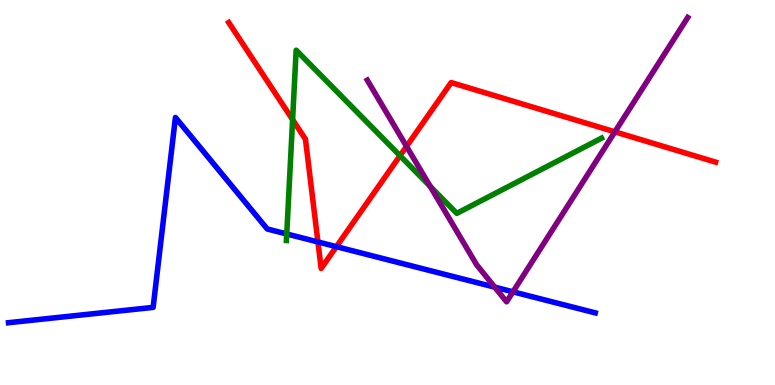[{'lines': ['blue', 'red'], 'intersections': [{'x': 4.1, 'y': 3.72}, {'x': 4.34, 'y': 3.59}]}, {'lines': ['green', 'red'], 'intersections': [{'x': 3.78, 'y': 6.89}, {'x': 5.16, 'y': 5.96}]}, {'lines': ['purple', 'red'], 'intersections': [{'x': 5.25, 'y': 6.2}, {'x': 7.93, 'y': 6.58}]}, {'lines': ['blue', 'green'], 'intersections': [{'x': 3.7, 'y': 3.92}]}, {'lines': ['blue', 'purple'], 'intersections': [{'x': 6.38, 'y': 2.54}, {'x': 6.62, 'y': 2.42}]}, {'lines': ['green', 'purple'], 'intersections': [{'x': 5.55, 'y': 5.16}]}]